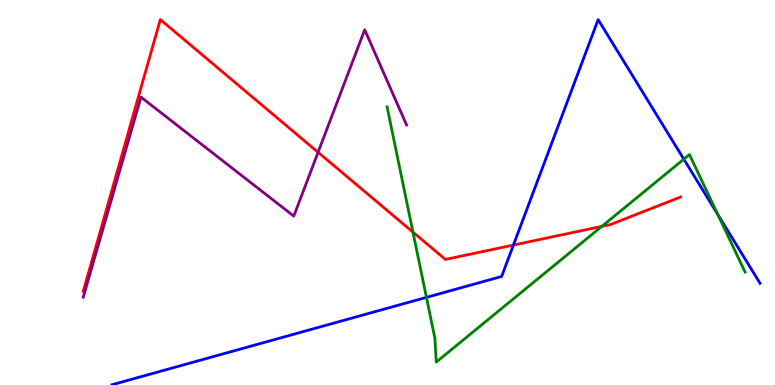[{'lines': ['blue', 'red'], 'intersections': [{'x': 6.62, 'y': 3.63}]}, {'lines': ['green', 'red'], 'intersections': [{'x': 5.33, 'y': 3.97}, {'x': 7.77, 'y': 4.12}]}, {'lines': ['purple', 'red'], 'intersections': [{'x': 4.1, 'y': 6.04}]}, {'lines': ['blue', 'green'], 'intersections': [{'x': 5.5, 'y': 2.28}, {'x': 8.82, 'y': 5.87}, {'x': 9.26, 'y': 4.42}]}, {'lines': ['blue', 'purple'], 'intersections': []}, {'lines': ['green', 'purple'], 'intersections': []}]